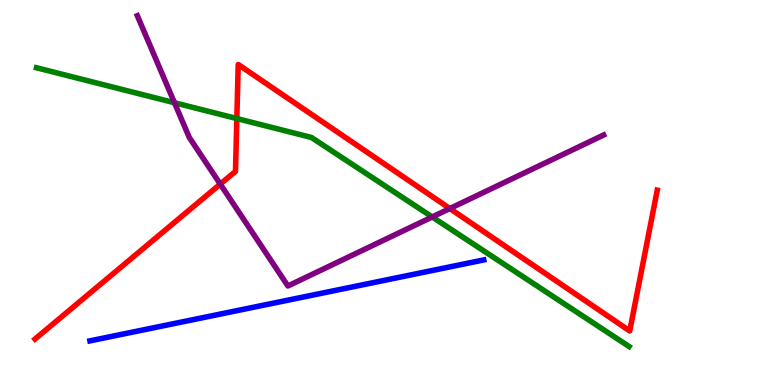[{'lines': ['blue', 'red'], 'intersections': []}, {'lines': ['green', 'red'], 'intersections': [{'x': 3.06, 'y': 6.92}]}, {'lines': ['purple', 'red'], 'intersections': [{'x': 2.84, 'y': 5.22}, {'x': 5.8, 'y': 4.58}]}, {'lines': ['blue', 'green'], 'intersections': []}, {'lines': ['blue', 'purple'], 'intersections': []}, {'lines': ['green', 'purple'], 'intersections': [{'x': 2.25, 'y': 7.33}, {'x': 5.58, 'y': 4.36}]}]